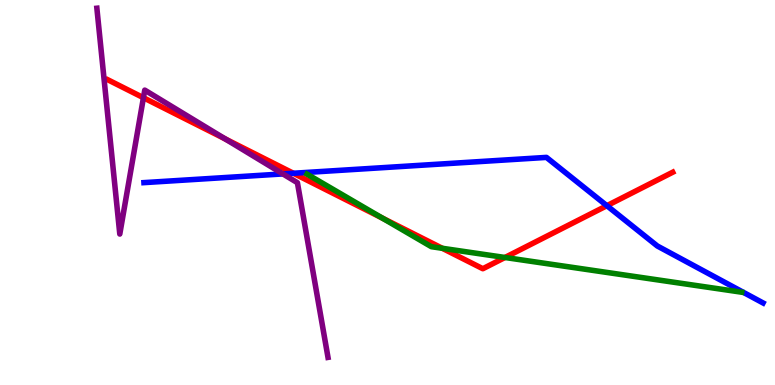[{'lines': ['blue', 'red'], 'intersections': [{'x': 3.79, 'y': 5.5}, {'x': 7.83, 'y': 4.66}]}, {'lines': ['green', 'red'], 'intersections': [{'x': 4.93, 'y': 4.34}, {'x': 5.71, 'y': 3.55}, {'x': 6.52, 'y': 3.31}]}, {'lines': ['purple', 'red'], 'intersections': [{'x': 1.85, 'y': 7.46}, {'x': 2.91, 'y': 6.39}]}, {'lines': ['blue', 'green'], 'intersections': []}, {'lines': ['blue', 'purple'], 'intersections': [{'x': 3.65, 'y': 5.48}]}, {'lines': ['green', 'purple'], 'intersections': []}]